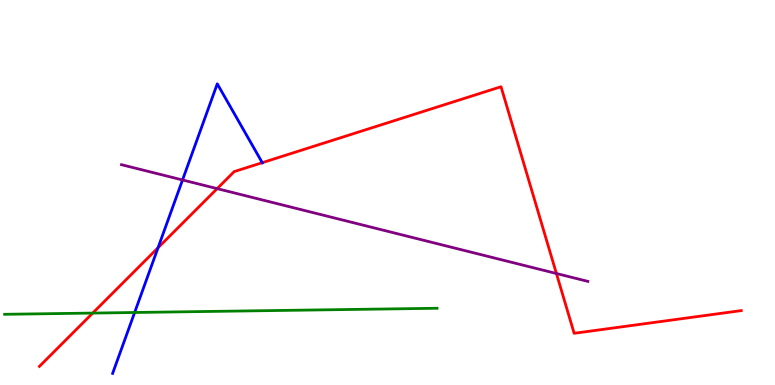[{'lines': ['blue', 'red'], 'intersections': [{'x': 2.04, 'y': 3.56}, {'x': 3.38, 'y': 5.77}]}, {'lines': ['green', 'red'], 'intersections': [{'x': 1.2, 'y': 1.87}]}, {'lines': ['purple', 'red'], 'intersections': [{'x': 2.8, 'y': 5.1}, {'x': 7.18, 'y': 2.9}]}, {'lines': ['blue', 'green'], 'intersections': [{'x': 1.74, 'y': 1.88}]}, {'lines': ['blue', 'purple'], 'intersections': [{'x': 2.36, 'y': 5.33}]}, {'lines': ['green', 'purple'], 'intersections': []}]